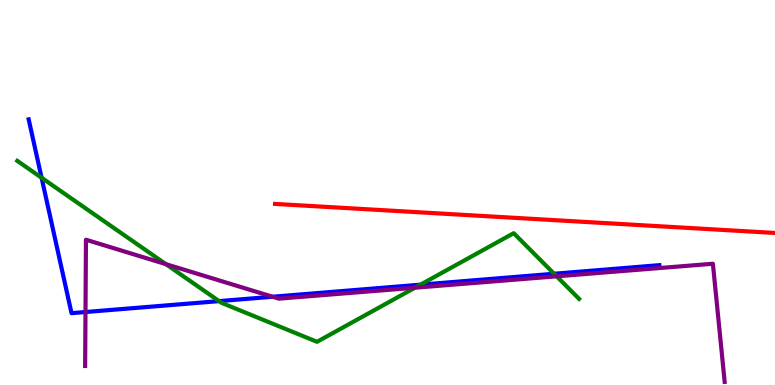[{'lines': ['blue', 'red'], 'intersections': []}, {'lines': ['green', 'red'], 'intersections': []}, {'lines': ['purple', 'red'], 'intersections': []}, {'lines': ['blue', 'green'], 'intersections': [{'x': 0.537, 'y': 5.38}, {'x': 2.83, 'y': 2.18}, {'x': 5.43, 'y': 2.61}, {'x': 7.15, 'y': 2.89}]}, {'lines': ['blue', 'purple'], 'intersections': [{'x': 1.1, 'y': 1.9}, {'x': 3.52, 'y': 2.29}]}, {'lines': ['green', 'purple'], 'intersections': [{'x': 2.14, 'y': 3.14}, {'x': 5.35, 'y': 2.53}, {'x': 7.18, 'y': 2.82}]}]